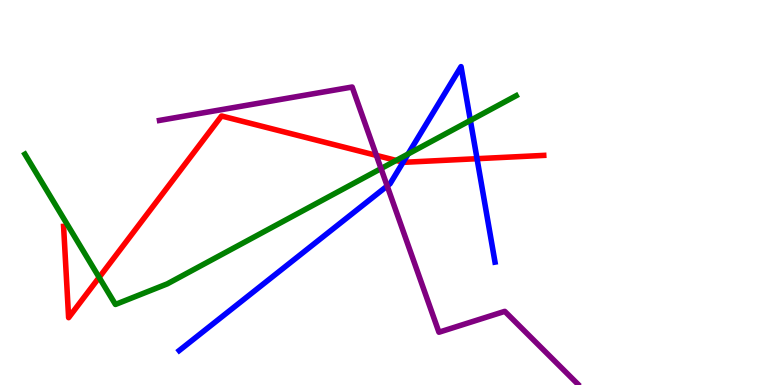[{'lines': ['blue', 'red'], 'intersections': [{'x': 5.2, 'y': 5.79}, {'x': 6.16, 'y': 5.88}]}, {'lines': ['green', 'red'], 'intersections': [{'x': 1.28, 'y': 2.79}, {'x': 5.11, 'y': 5.83}]}, {'lines': ['purple', 'red'], 'intersections': [{'x': 4.86, 'y': 5.96}]}, {'lines': ['blue', 'green'], 'intersections': [{'x': 5.27, 'y': 6.0}, {'x': 6.07, 'y': 6.87}]}, {'lines': ['blue', 'purple'], 'intersections': [{'x': 5.0, 'y': 5.17}]}, {'lines': ['green', 'purple'], 'intersections': [{'x': 4.92, 'y': 5.62}]}]